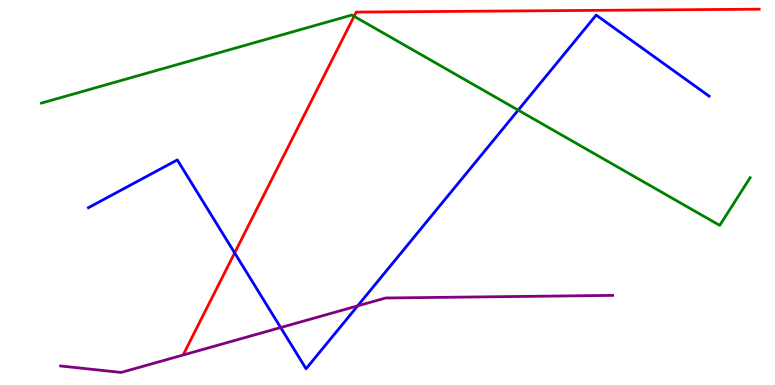[{'lines': ['blue', 'red'], 'intersections': [{'x': 3.03, 'y': 3.43}]}, {'lines': ['green', 'red'], 'intersections': [{'x': 4.57, 'y': 9.58}]}, {'lines': ['purple', 'red'], 'intersections': []}, {'lines': ['blue', 'green'], 'intersections': [{'x': 6.69, 'y': 7.14}]}, {'lines': ['blue', 'purple'], 'intersections': [{'x': 3.62, 'y': 1.49}, {'x': 4.61, 'y': 2.06}]}, {'lines': ['green', 'purple'], 'intersections': []}]